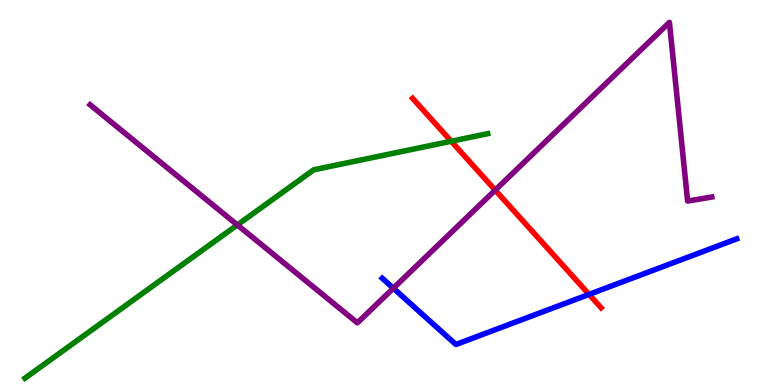[{'lines': ['blue', 'red'], 'intersections': [{'x': 7.6, 'y': 2.35}]}, {'lines': ['green', 'red'], 'intersections': [{'x': 5.82, 'y': 6.33}]}, {'lines': ['purple', 'red'], 'intersections': [{'x': 6.39, 'y': 5.06}]}, {'lines': ['blue', 'green'], 'intersections': []}, {'lines': ['blue', 'purple'], 'intersections': [{'x': 5.08, 'y': 2.51}]}, {'lines': ['green', 'purple'], 'intersections': [{'x': 3.06, 'y': 4.16}]}]